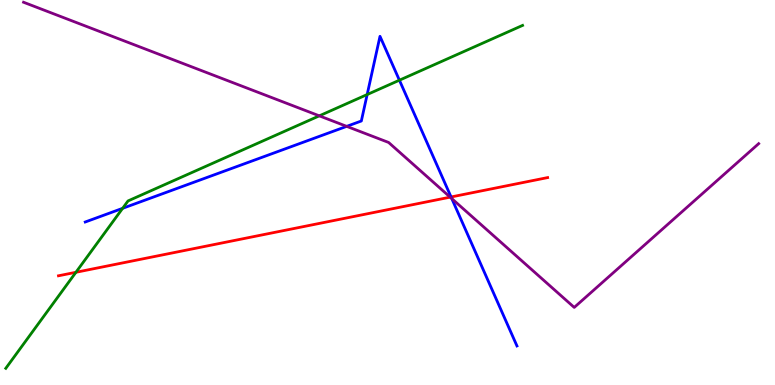[{'lines': ['blue', 'red'], 'intersections': [{'x': 5.82, 'y': 4.88}]}, {'lines': ['green', 'red'], 'intersections': [{'x': 0.98, 'y': 2.93}]}, {'lines': ['purple', 'red'], 'intersections': [{'x': 5.81, 'y': 4.88}]}, {'lines': ['blue', 'green'], 'intersections': [{'x': 1.58, 'y': 4.59}, {'x': 4.74, 'y': 7.54}, {'x': 5.15, 'y': 7.92}]}, {'lines': ['blue', 'purple'], 'intersections': [{'x': 4.47, 'y': 6.72}, {'x': 5.83, 'y': 4.84}]}, {'lines': ['green', 'purple'], 'intersections': [{'x': 4.12, 'y': 6.99}]}]